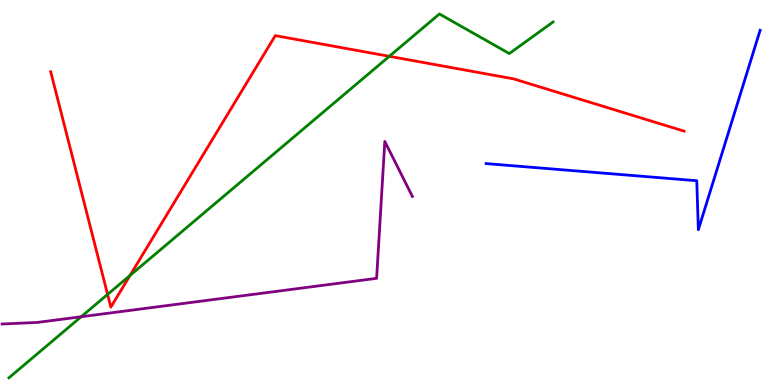[{'lines': ['blue', 'red'], 'intersections': []}, {'lines': ['green', 'red'], 'intersections': [{'x': 1.39, 'y': 2.35}, {'x': 1.68, 'y': 2.84}, {'x': 5.02, 'y': 8.54}]}, {'lines': ['purple', 'red'], 'intersections': []}, {'lines': ['blue', 'green'], 'intersections': []}, {'lines': ['blue', 'purple'], 'intersections': []}, {'lines': ['green', 'purple'], 'intersections': [{'x': 1.05, 'y': 1.77}]}]